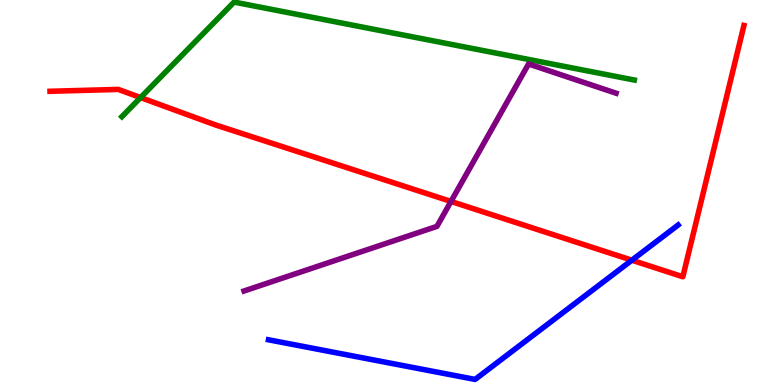[{'lines': ['blue', 'red'], 'intersections': [{'x': 8.15, 'y': 3.24}]}, {'lines': ['green', 'red'], 'intersections': [{'x': 1.81, 'y': 7.47}]}, {'lines': ['purple', 'red'], 'intersections': [{'x': 5.82, 'y': 4.77}]}, {'lines': ['blue', 'green'], 'intersections': []}, {'lines': ['blue', 'purple'], 'intersections': []}, {'lines': ['green', 'purple'], 'intersections': []}]